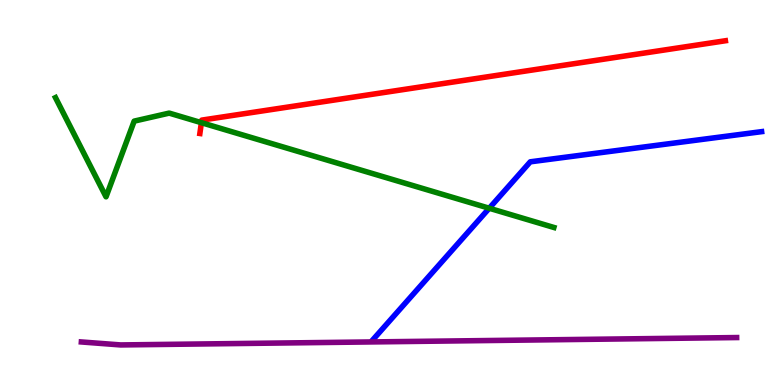[{'lines': ['blue', 'red'], 'intersections': []}, {'lines': ['green', 'red'], 'intersections': [{'x': 2.6, 'y': 6.81}]}, {'lines': ['purple', 'red'], 'intersections': []}, {'lines': ['blue', 'green'], 'intersections': [{'x': 6.31, 'y': 4.59}]}, {'lines': ['blue', 'purple'], 'intersections': []}, {'lines': ['green', 'purple'], 'intersections': []}]